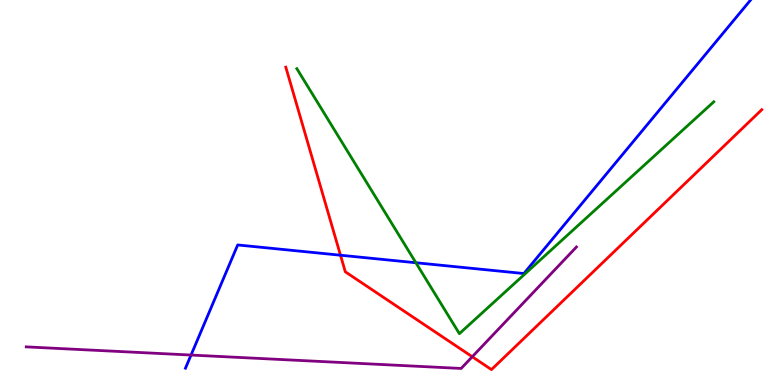[{'lines': ['blue', 'red'], 'intersections': [{'x': 4.39, 'y': 3.37}]}, {'lines': ['green', 'red'], 'intersections': []}, {'lines': ['purple', 'red'], 'intersections': [{'x': 6.09, 'y': 0.734}]}, {'lines': ['blue', 'green'], 'intersections': [{'x': 5.37, 'y': 3.18}]}, {'lines': ['blue', 'purple'], 'intersections': [{'x': 2.47, 'y': 0.778}]}, {'lines': ['green', 'purple'], 'intersections': []}]